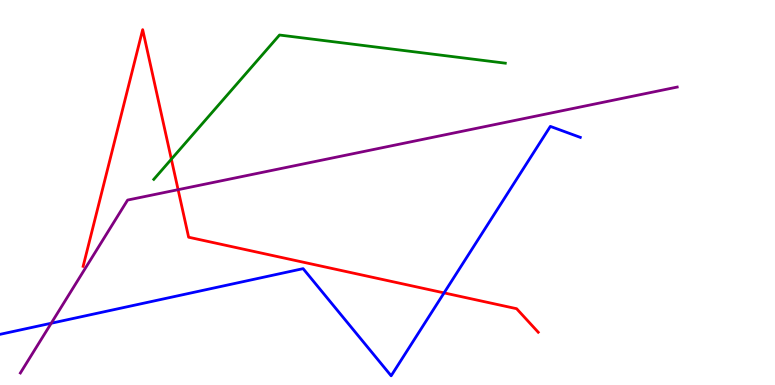[{'lines': ['blue', 'red'], 'intersections': [{'x': 5.73, 'y': 2.39}]}, {'lines': ['green', 'red'], 'intersections': [{'x': 2.21, 'y': 5.87}]}, {'lines': ['purple', 'red'], 'intersections': [{'x': 2.3, 'y': 5.07}]}, {'lines': ['blue', 'green'], 'intersections': []}, {'lines': ['blue', 'purple'], 'intersections': [{'x': 0.661, 'y': 1.6}]}, {'lines': ['green', 'purple'], 'intersections': []}]